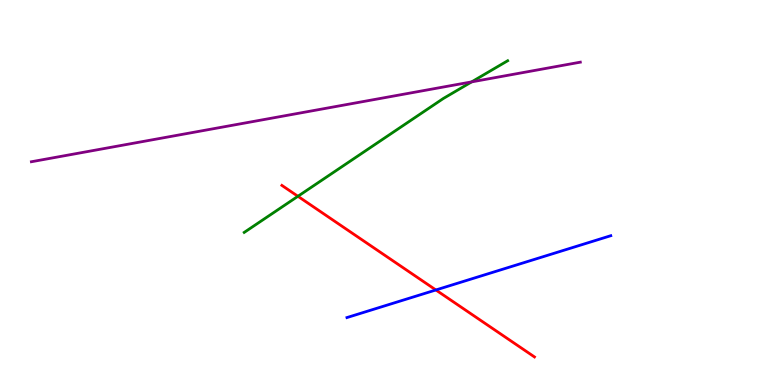[{'lines': ['blue', 'red'], 'intersections': [{'x': 5.62, 'y': 2.47}]}, {'lines': ['green', 'red'], 'intersections': [{'x': 3.84, 'y': 4.9}]}, {'lines': ['purple', 'red'], 'intersections': []}, {'lines': ['blue', 'green'], 'intersections': []}, {'lines': ['blue', 'purple'], 'intersections': []}, {'lines': ['green', 'purple'], 'intersections': [{'x': 6.09, 'y': 7.87}]}]